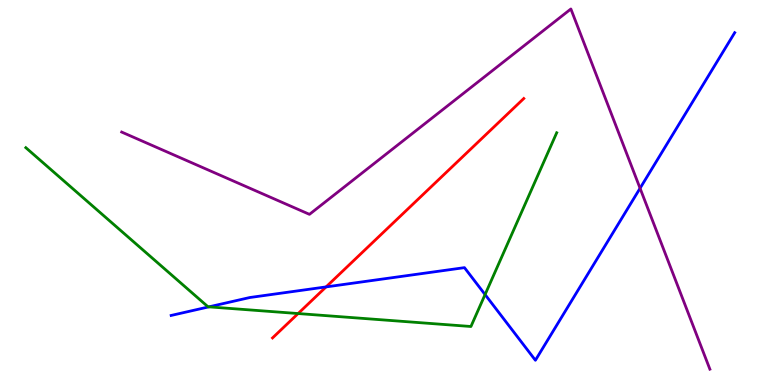[{'lines': ['blue', 'red'], 'intersections': [{'x': 4.21, 'y': 2.55}]}, {'lines': ['green', 'red'], 'intersections': [{'x': 3.85, 'y': 1.86}]}, {'lines': ['purple', 'red'], 'intersections': []}, {'lines': ['blue', 'green'], 'intersections': [{'x': 2.69, 'y': 2.03}, {'x': 6.26, 'y': 2.35}]}, {'lines': ['blue', 'purple'], 'intersections': [{'x': 8.26, 'y': 5.11}]}, {'lines': ['green', 'purple'], 'intersections': []}]